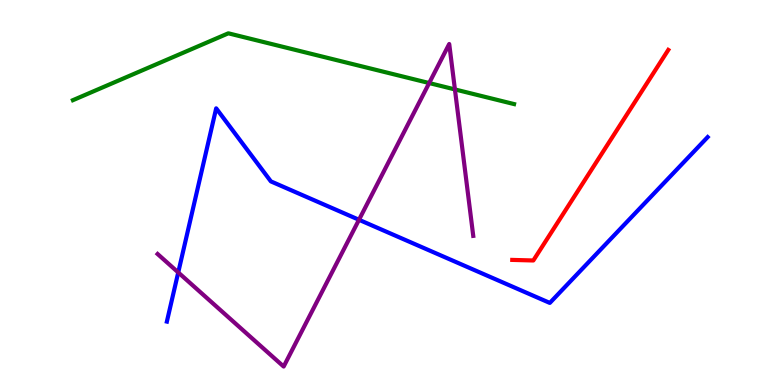[{'lines': ['blue', 'red'], 'intersections': []}, {'lines': ['green', 'red'], 'intersections': []}, {'lines': ['purple', 'red'], 'intersections': []}, {'lines': ['blue', 'green'], 'intersections': []}, {'lines': ['blue', 'purple'], 'intersections': [{'x': 2.3, 'y': 2.92}, {'x': 4.63, 'y': 4.29}]}, {'lines': ['green', 'purple'], 'intersections': [{'x': 5.54, 'y': 7.84}, {'x': 5.87, 'y': 7.68}]}]